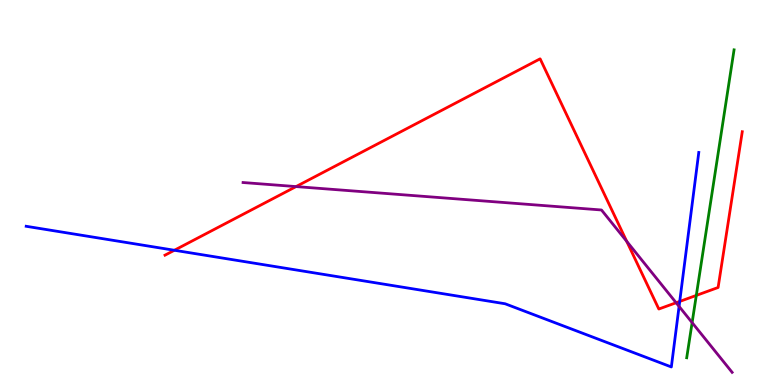[{'lines': ['blue', 'red'], 'intersections': [{'x': 2.25, 'y': 3.5}, {'x': 8.77, 'y': 2.17}]}, {'lines': ['green', 'red'], 'intersections': [{'x': 8.98, 'y': 2.33}]}, {'lines': ['purple', 'red'], 'intersections': [{'x': 3.82, 'y': 5.15}, {'x': 8.09, 'y': 3.73}, {'x': 8.72, 'y': 2.14}]}, {'lines': ['blue', 'green'], 'intersections': []}, {'lines': ['blue', 'purple'], 'intersections': [{'x': 8.76, 'y': 2.04}]}, {'lines': ['green', 'purple'], 'intersections': [{'x': 8.93, 'y': 1.62}]}]